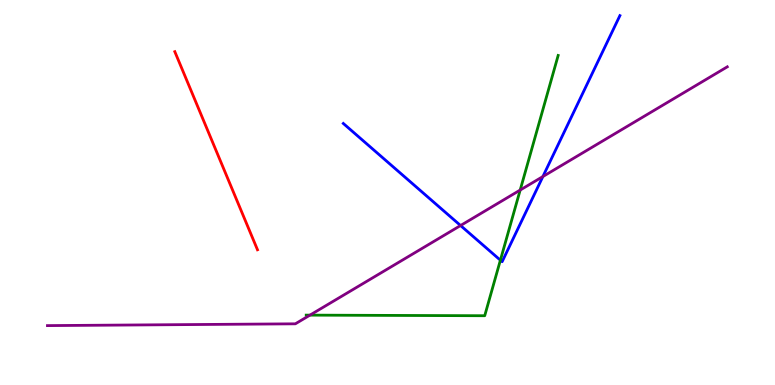[{'lines': ['blue', 'red'], 'intersections': []}, {'lines': ['green', 'red'], 'intersections': []}, {'lines': ['purple', 'red'], 'intersections': []}, {'lines': ['blue', 'green'], 'intersections': [{'x': 6.46, 'y': 3.24}]}, {'lines': ['blue', 'purple'], 'intersections': [{'x': 5.94, 'y': 4.14}, {'x': 7.01, 'y': 5.41}]}, {'lines': ['green', 'purple'], 'intersections': [{'x': 4.0, 'y': 1.81}, {'x': 6.71, 'y': 5.06}]}]